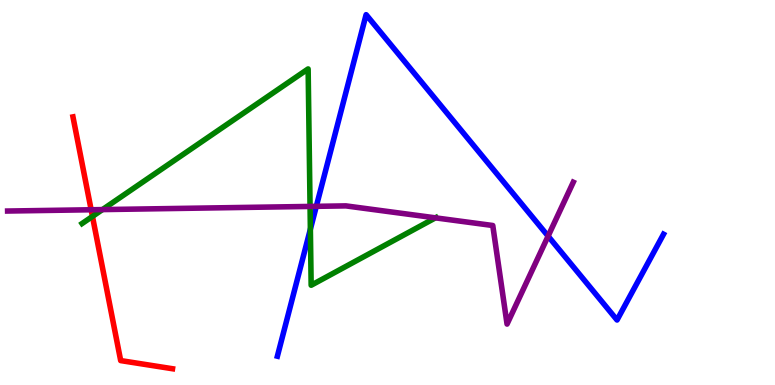[{'lines': ['blue', 'red'], 'intersections': []}, {'lines': ['green', 'red'], 'intersections': [{'x': 1.19, 'y': 4.38}]}, {'lines': ['purple', 'red'], 'intersections': [{'x': 1.18, 'y': 4.55}]}, {'lines': ['blue', 'green'], 'intersections': [{'x': 4.0, 'y': 4.05}]}, {'lines': ['blue', 'purple'], 'intersections': [{'x': 4.08, 'y': 4.64}, {'x': 7.07, 'y': 3.87}]}, {'lines': ['green', 'purple'], 'intersections': [{'x': 1.32, 'y': 4.56}, {'x': 4.0, 'y': 4.64}, {'x': 5.62, 'y': 4.34}]}]